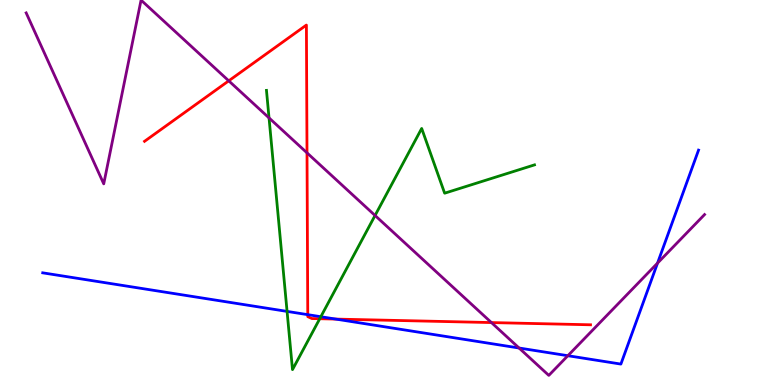[{'lines': ['blue', 'red'], 'intersections': [{'x': 3.97, 'y': 1.83}, {'x': 4.33, 'y': 1.71}]}, {'lines': ['green', 'red'], 'intersections': [{'x': 4.13, 'y': 1.72}]}, {'lines': ['purple', 'red'], 'intersections': [{'x': 2.95, 'y': 7.9}, {'x': 3.96, 'y': 6.03}, {'x': 6.34, 'y': 1.62}]}, {'lines': ['blue', 'green'], 'intersections': [{'x': 3.7, 'y': 1.91}, {'x': 4.14, 'y': 1.77}]}, {'lines': ['blue', 'purple'], 'intersections': [{'x': 6.7, 'y': 0.961}, {'x': 7.33, 'y': 0.761}, {'x': 8.48, 'y': 3.17}]}, {'lines': ['green', 'purple'], 'intersections': [{'x': 3.47, 'y': 6.94}, {'x': 4.84, 'y': 4.4}]}]